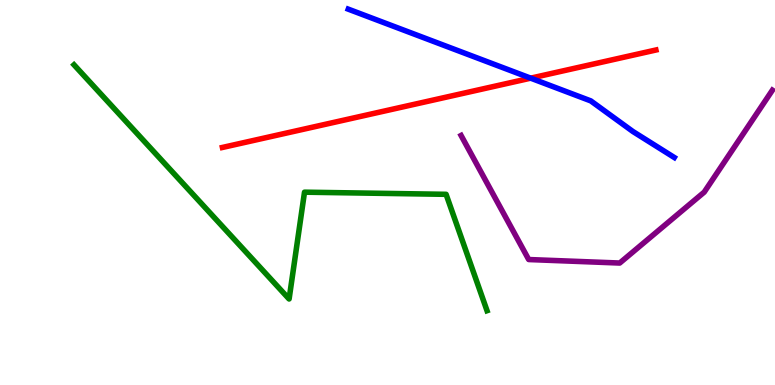[{'lines': ['blue', 'red'], 'intersections': [{'x': 6.85, 'y': 7.97}]}, {'lines': ['green', 'red'], 'intersections': []}, {'lines': ['purple', 'red'], 'intersections': []}, {'lines': ['blue', 'green'], 'intersections': []}, {'lines': ['blue', 'purple'], 'intersections': []}, {'lines': ['green', 'purple'], 'intersections': []}]